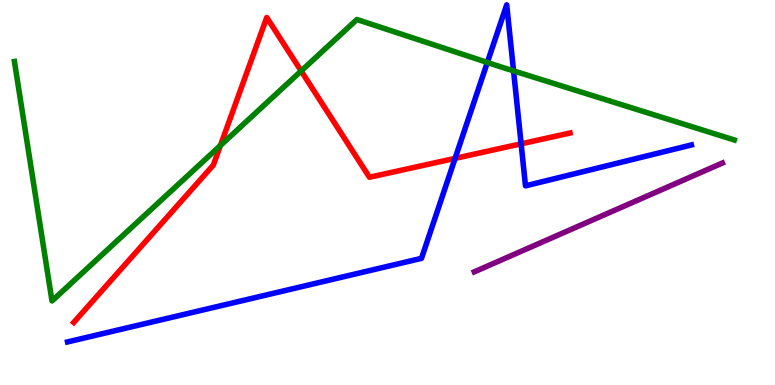[{'lines': ['blue', 'red'], 'intersections': [{'x': 5.87, 'y': 5.89}, {'x': 6.72, 'y': 6.26}]}, {'lines': ['green', 'red'], 'intersections': [{'x': 2.84, 'y': 6.22}, {'x': 3.89, 'y': 8.16}]}, {'lines': ['purple', 'red'], 'intersections': []}, {'lines': ['blue', 'green'], 'intersections': [{'x': 6.29, 'y': 8.38}, {'x': 6.63, 'y': 8.16}]}, {'lines': ['blue', 'purple'], 'intersections': []}, {'lines': ['green', 'purple'], 'intersections': []}]